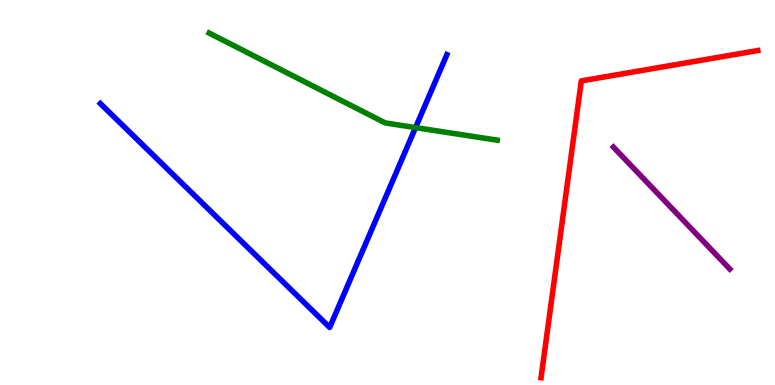[{'lines': ['blue', 'red'], 'intersections': []}, {'lines': ['green', 'red'], 'intersections': []}, {'lines': ['purple', 'red'], 'intersections': []}, {'lines': ['blue', 'green'], 'intersections': [{'x': 5.36, 'y': 6.69}]}, {'lines': ['blue', 'purple'], 'intersections': []}, {'lines': ['green', 'purple'], 'intersections': []}]